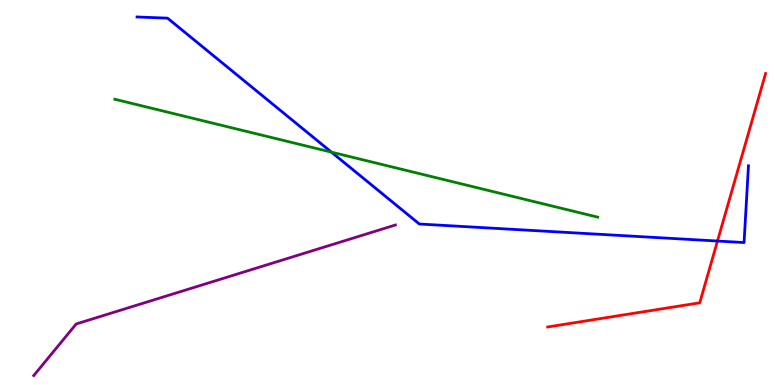[{'lines': ['blue', 'red'], 'intersections': [{'x': 9.26, 'y': 3.74}]}, {'lines': ['green', 'red'], 'intersections': []}, {'lines': ['purple', 'red'], 'intersections': []}, {'lines': ['blue', 'green'], 'intersections': [{'x': 4.28, 'y': 6.05}]}, {'lines': ['blue', 'purple'], 'intersections': []}, {'lines': ['green', 'purple'], 'intersections': []}]